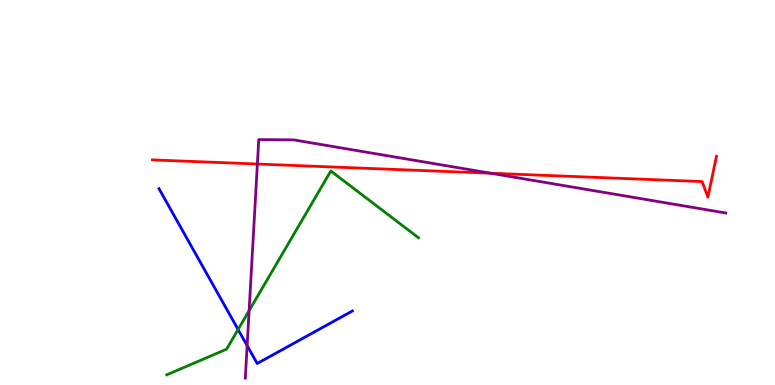[{'lines': ['blue', 'red'], 'intersections': []}, {'lines': ['green', 'red'], 'intersections': []}, {'lines': ['purple', 'red'], 'intersections': [{'x': 3.32, 'y': 5.74}, {'x': 6.33, 'y': 5.5}]}, {'lines': ['blue', 'green'], 'intersections': [{'x': 3.07, 'y': 1.44}]}, {'lines': ['blue', 'purple'], 'intersections': [{'x': 3.19, 'y': 1.02}]}, {'lines': ['green', 'purple'], 'intersections': [{'x': 3.21, 'y': 1.93}]}]